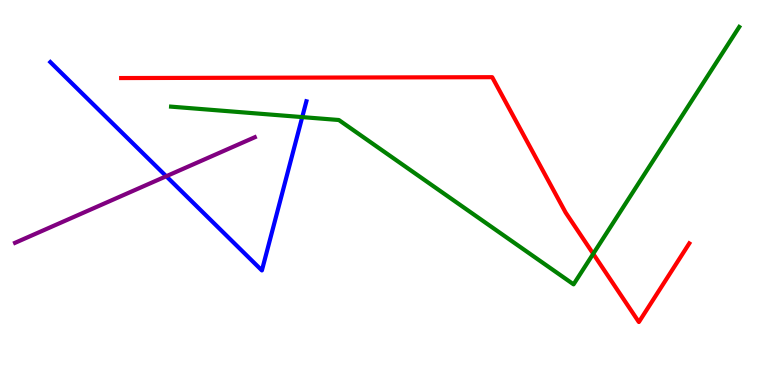[{'lines': ['blue', 'red'], 'intersections': []}, {'lines': ['green', 'red'], 'intersections': [{'x': 7.65, 'y': 3.41}]}, {'lines': ['purple', 'red'], 'intersections': []}, {'lines': ['blue', 'green'], 'intersections': [{'x': 3.9, 'y': 6.96}]}, {'lines': ['blue', 'purple'], 'intersections': [{'x': 2.15, 'y': 5.42}]}, {'lines': ['green', 'purple'], 'intersections': []}]